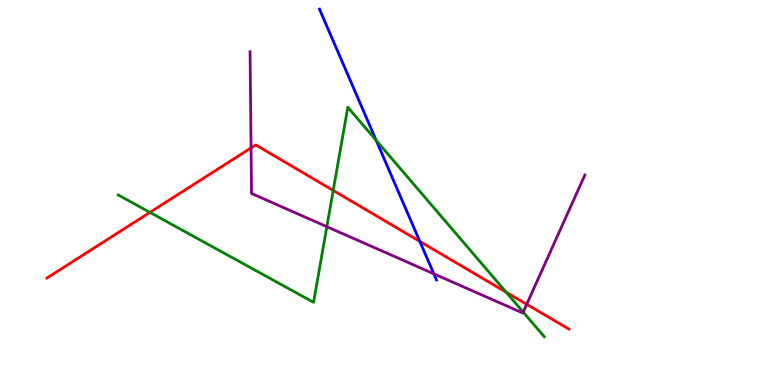[{'lines': ['blue', 'red'], 'intersections': [{'x': 5.42, 'y': 3.73}]}, {'lines': ['green', 'red'], 'intersections': [{'x': 1.93, 'y': 4.48}, {'x': 4.3, 'y': 5.05}, {'x': 6.53, 'y': 2.41}]}, {'lines': ['purple', 'red'], 'intersections': [{'x': 3.24, 'y': 6.16}, {'x': 6.8, 'y': 2.1}]}, {'lines': ['blue', 'green'], 'intersections': [{'x': 4.85, 'y': 6.35}]}, {'lines': ['blue', 'purple'], 'intersections': [{'x': 5.6, 'y': 2.89}]}, {'lines': ['green', 'purple'], 'intersections': [{'x': 4.22, 'y': 4.11}, {'x': 6.75, 'y': 1.89}]}]